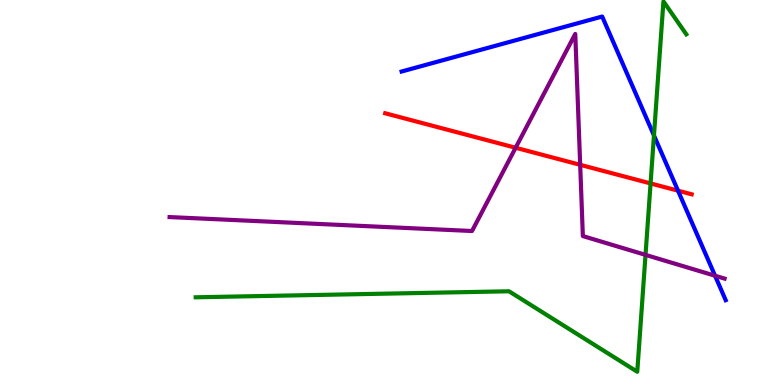[{'lines': ['blue', 'red'], 'intersections': [{'x': 8.75, 'y': 5.05}]}, {'lines': ['green', 'red'], 'intersections': [{'x': 8.39, 'y': 5.24}]}, {'lines': ['purple', 'red'], 'intersections': [{'x': 6.65, 'y': 6.16}, {'x': 7.49, 'y': 5.72}]}, {'lines': ['blue', 'green'], 'intersections': [{'x': 8.44, 'y': 6.48}]}, {'lines': ['blue', 'purple'], 'intersections': [{'x': 9.23, 'y': 2.84}]}, {'lines': ['green', 'purple'], 'intersections': [{'x': 8.33, 'y': 3.38}]}]